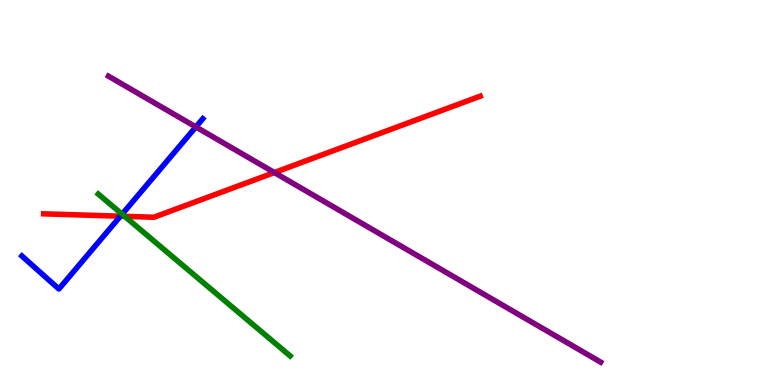[{'lines': ['blue', 'red'], 'intersections': [{'x': 1.55, 'y': 4.38}]}, {'lines': ['green', 'red'], 'intersections': [{'x': 1.61, 'y': 4.38}]}, {'lines': ['purple', 'red'], 'intersections': [{'x': 3.54, 'y': 5.52}]}, {'lines': ['blue', 'green'], 'intersections': [{'x': 1.58, 'y': 4.44}]}, {'lines': ['blue', 'purple'], 'intersections': [{'x': 2.53, 'y': 6.7}]}, {'lines': ['green', 'purple'], 'intersections': []}]